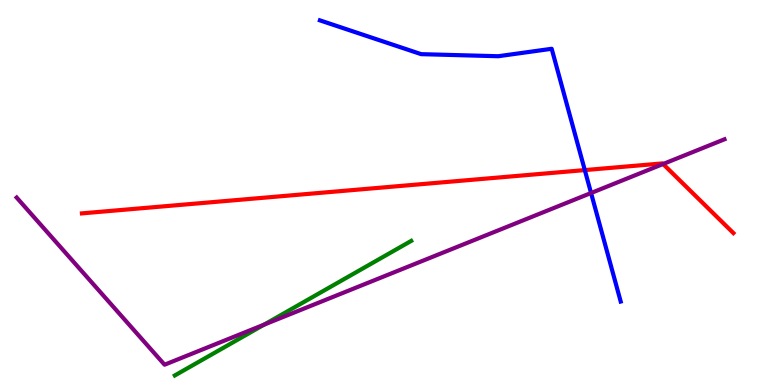[{'lines': ['blue', 'red'], 'intersections': [{'x': 7.55, 'y': 5.58}]}, {'lines': ['green', 'red'], 'intersections': []}, {'lines': ['purple', 'red'], 'intersections': [{'x': 8.56, 'y': 5.74}]}, {'lines': ['blue', 'green'], 'intersections': []}, {'lines': ['blue', 'purple'], 'intersections': [{'x': 7.63, 'y': 4.99}]}, {'lines': ['green', 'purple'], 'intersections': [{'x': 3.41, 'y': 1.57}]}]